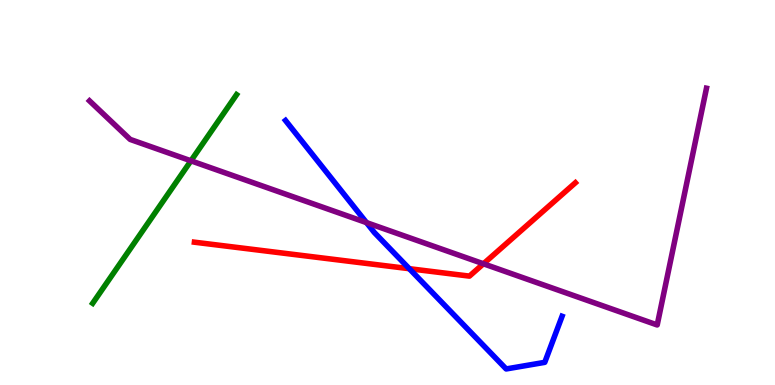[{'lines': ['blue', 'red'], 'intersections': [{'x': 5.28, 'y': 3.02}]}, {'lines': ['green', 'red'], 'intersections': []}, {'lines': ['purple', 'red'], 'intersections': [{'x': 6.24, 'y': 3.15}]}, {'lines': ['blue', 'green'], 'intersections': []}, {'lines': ['blue', 'purple'], 'intersections': [{'x': 4.73, 'y': 4.22}]}, {'lines': ['green', 'purple'], 'intersections': [{'x': 2.46, 'y': 5.82}]}]